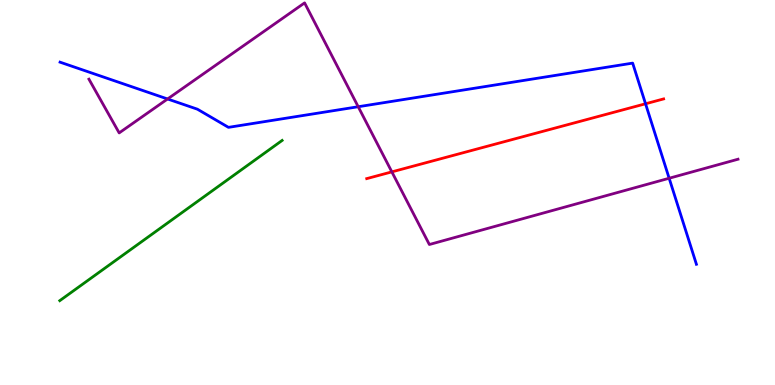[{'lines': ['blue', 'red'], 'intersections': [{'x': 8.33, 'y': 7.3}]}, {'lines': ['green', 'red'], 'intersections': []}, {'lines': ['purple', 'red'], 'intersections': [{'x': 5.06, 'y': 5.54}]}, {'lines': ['blue', 'green'], 'intersections': []}, {'lines': ['blue', 'purple'], 'intersections': [{'x': 2.16, 'y': 7.43}, {'x': 4.62, 'y': 7.23}, {'x': 8.63, 'y': 5.37}]}, {'lines': ['green', 'purple'], 'intersections': []}]